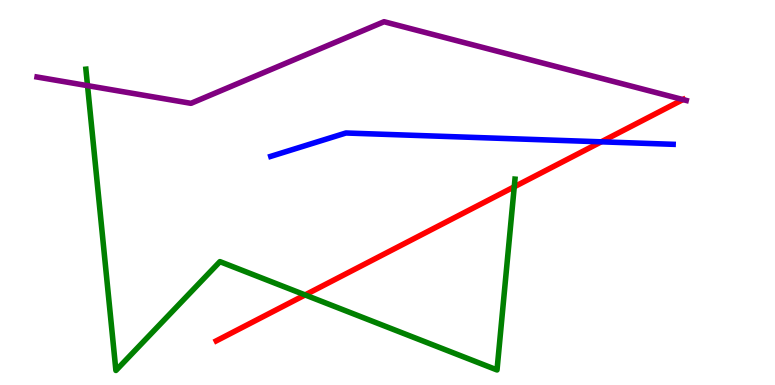[{'lines': ['blue', 'red'], 'intersections': [{'x': 7.76, 'y': 6.32}]}, {'lines': ['green', 'red'], 'intersections': [{'x': 3.94, 'y': 2.34}, {'x': 6.64, 'y': 5.15}]}, {'lines': ['purple', 'red'], 'intersections': [{'x': 8.81, 'y': 7.41}]}, {'lines': ['blue', 'green'], 'intersections': []}, {'lines': ['blue', 'purple'], 'intersections': []}, {'lines': ['green', 'purple'], 'intersections': [{'x': 1.13, 'y': 7.78}]}]